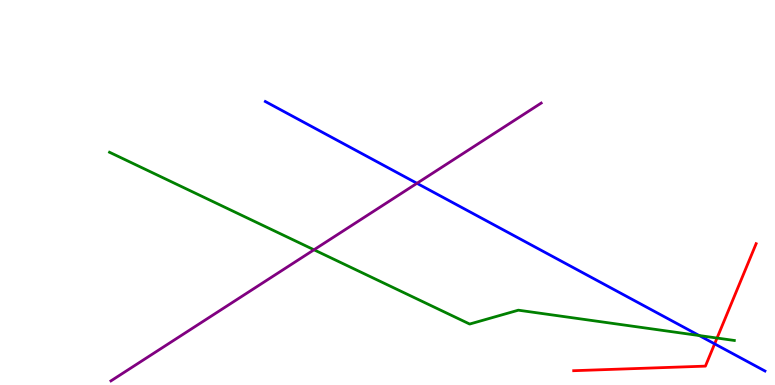[{'lines': ['blue', 'red'], 'intersections': [{'x': 9.22, 'y': 1.07}]}, {'lines': ['green', 'red'], 'intersections': [{'x': 9.25, 'y': 1.22}]}, {'lines': ['purple', 'red'], 'intersections': []}, {'lines': ['blue', 'green'], 'intersections': [{'x': 9.02, 'y': 1.28}]}, {'lines': ['blue', 'purple'], 'intersections': [{'x': 5.38, 'y': 5.24}]}, {'lines': ['green', 'purple'], 'intersections': [{'x': 4.05, 'y': 3.51}]}]